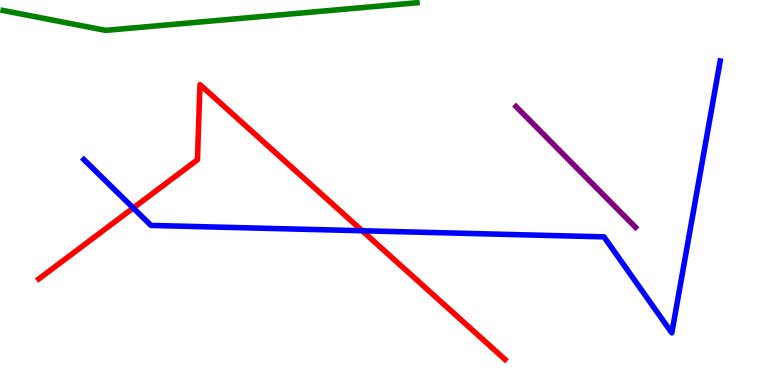[{'lines': ['blue', 'red'], 'intersections': [{'x': 1.72, 'y': 4.6}, {'x': 4.67, 'y': 4.01}]}, {'lines': ['green', 'red'], 'intersections': []}, {'lines': ['purple', 'red'], 'intersections': []}, {'lines': ['blue', 'green'], 'intersections': []}, {'lines': ['blue', 'purple'], 'intersections': []}, {'lines': ['green', 'purple'], 'intersections': []}]